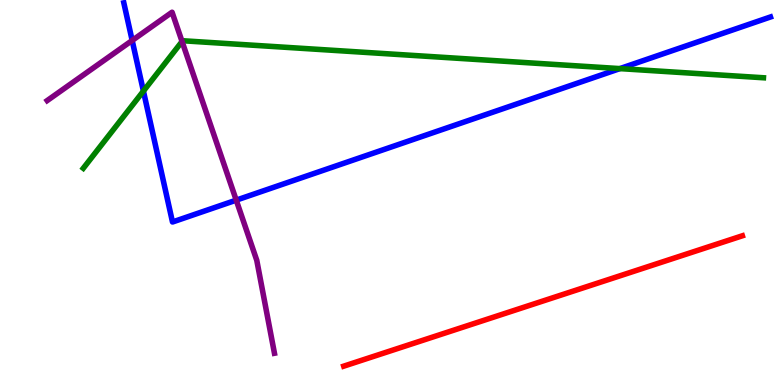[{'lines': ['blue', 'red'], 'intersections': []}, {'lines': ['green', 'red'], 'intersections': []}, {'lines': ['purple', 'red'], 'intersections': []}, {'lines': ['blue', 'green'], 'intersections': [{'x': 1.85, 'y': 7.63}, {'x': 8.0, 'y': 8.22}]}, {'lines': ['blue', 'purple'], 'intersections': [{'x': 1.71, 'y': 8.95}, {'x': 3.05, 'y': 4.8}]}, {'lines': ['green', 'purple'], 'intersections': [{'x': 2.35, 'y': 8.92}]}]